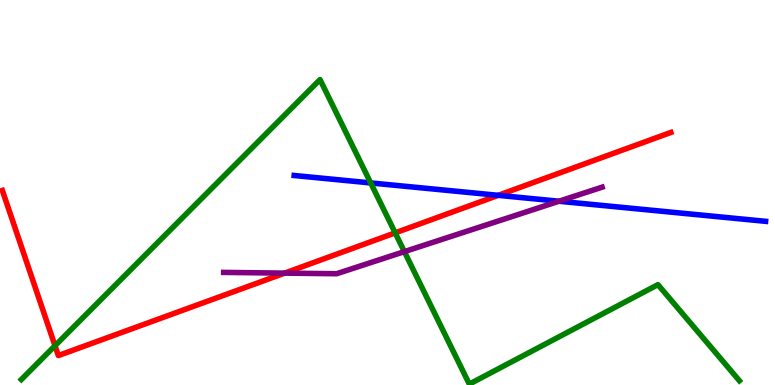[{'lines': ['blue', 'red'], 'intersections': [{'x': 6.43, 'y': 4.93}]}, {'lines': ['green', 'red'], 'intersections': [{'x': 0.71, 'y': 1.02}, {'x': 5.1, 'y': 3.95}]}, {'lines': ['purple', 'red'], 'intersections': [{'x': 3.67, 'y': 2.91}]}, {'lines': ['blue', 'green'], 'intersections': [{'x': 4.78, 'y': 5.25}]}, {'lines': ['blue', 'purple'], 'intersections': [{'x': 7.21, 'y': 4.77}]}, {'lines': ['green', 'purple'], 'intersections': [{'x': 5.22, 'y': 3.46}]}]